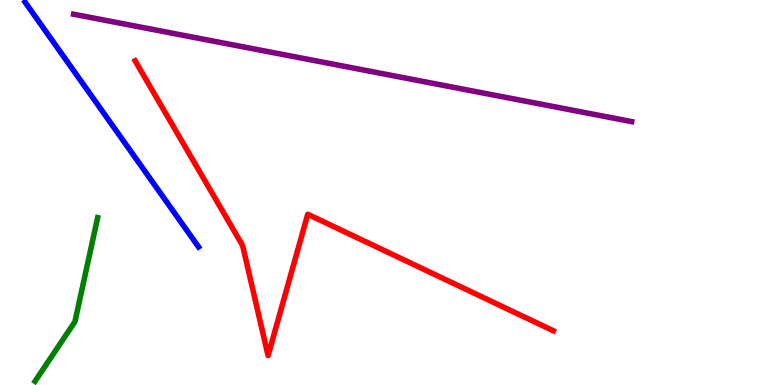[{'lines': ['blue', 'red'], 'intersections': []}, {'lines': ['green', 'red'], 'intersections': []}, {'lines': ['purple', 'red'], 'intersections': []}, {'lines': ['blue', 'green'], 'intersections': []}, {'lines': ['blue', 'purple'], 'intersections': []}, {'lines': ['green', 'purple'], 'intersections': []}]